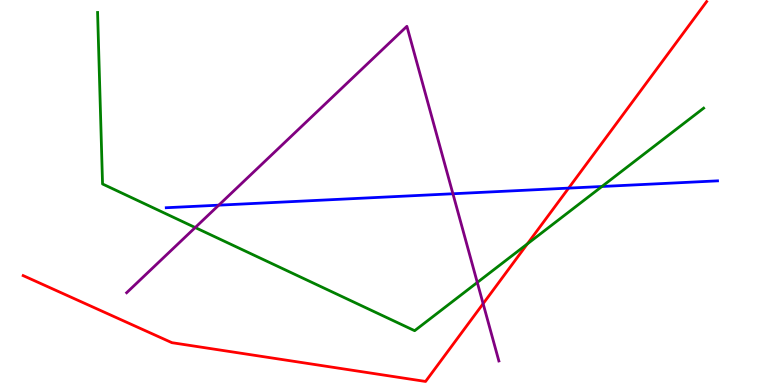[{'lines': ['blue', 'red'], 'intersections': [{'x': 7.34, 'y': 5.11}]}, {'lines': ['green', 'red'], 'intersections': [{'x': 6.8, 'y': 3.66}]}, {'lines': ['purple', 'red'], 'intersections': [{'x': 6.23, 'y': 2.11}]}, {'lines': ['blue', 'green'], 'intersections': [{'x': 7.77, 'y': 5.16}]}, {'lines': ['blue', 'purple'], 'intersections': [{'x': 2.82, 'y': 4.67}, {'x': 5.84, 'y': 4.97}]}, {'lines': ['green', 'purple'], 'intersections': [{'x': 2.52, 'y': 4.09}, {'x': 6.16, 'y': 2.66}]}]